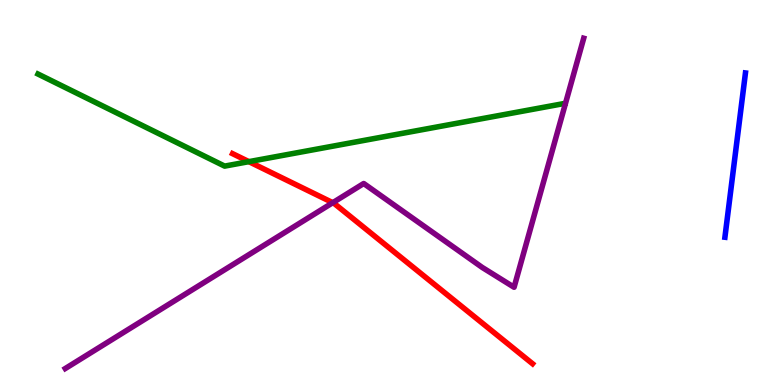[{'lines': ['blue', 'red'], 'intersections': []}, {'lines': ['green', 'red'], 'intersections': [{'x': 3.21, 'y': 5.8}]}, {'lines': ['purple', 'red'], 'intersections': [{'x': 4.29, 'y': 4.74}]}, {'lines': ['blue', 'green'], 'intersections': []}, {'lines': ['blue', 'purple'], 'intersections': []}, {'lines': ['green', 'purple'], 'intersections': []}]